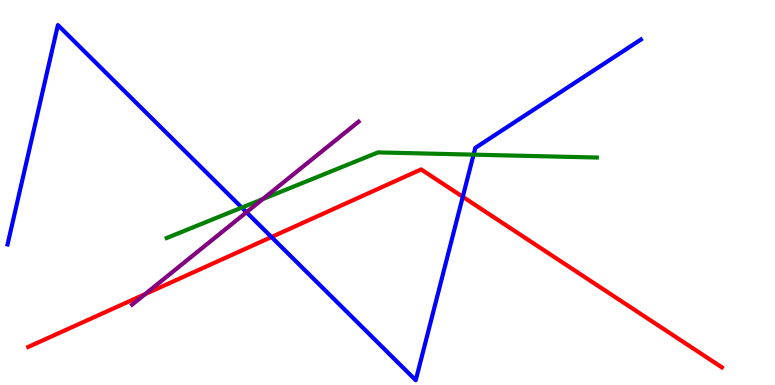[{'lines': ['blue', 'red'], 'intersections': [{'x': 3.5, 'y': 3.84}, {'x': 5.97, 'y': 4.89}]}, {'lines': ['green', 'red'], 'intersections': []}, {'lines': ['purple', 'red'], 'intersections': [{'x': 1.87, 'y': 2.36}]}, {'lines': ['blue', 'green'], 'intersections': [{'x': 3.12, 'y': 4.61}, {'x': 6.11, 'y': 5.98}]}, {'lines': ['blue', 'purple'], 'intersections': [{'x': 3.18, 'y': 4.49}]}, {'lines': ['green', 'purple'], 'intersections': [{'x': 3.39, 'y': 4.83}]}]